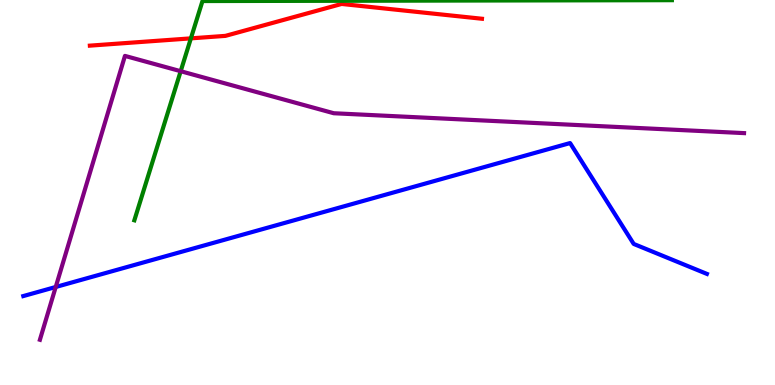[{'lines': ['blue', 'red'], 'intersections': []}, {'lines': ['green', 'red'], 'intersections': [{'x': 2.46, 'y': 9.0}]}, {'lines': ['purple', 'red'], 'intersections': []}, {'lines': ['blue', 'green'], 'intersections': []}, {'lines': ['blue', 'purple'], 'intersections': [{'x': 0.719, 'y': 2.55}]}, {'lines': ['green', 'purple'], 'intersections': [{'x': 2.33, 'y': 8.15}]}]